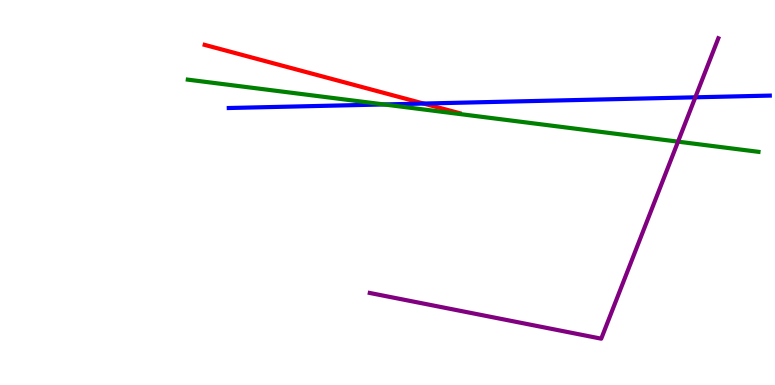[{'lines': ['blue', 'red'], 'intersections': [{'x': 5.47, 'y': 7.31}]}, {'lines': ['green', 'red'], 'intersections': []}, {'lines': ['purple', 'red'], 'intersections': []}, {'lines': ['blue', 'green'], 'intersections': [{'x': 4.96, 'y': 7.29}]}, {'lines': ['blue', 'purple'], 'intersections': [{'x': 8.97, 'y': 7.47}]}, {'lines': ['green', 'purple'], 'intersections': [{'x': 8.75, 'y': 6.32}]}]